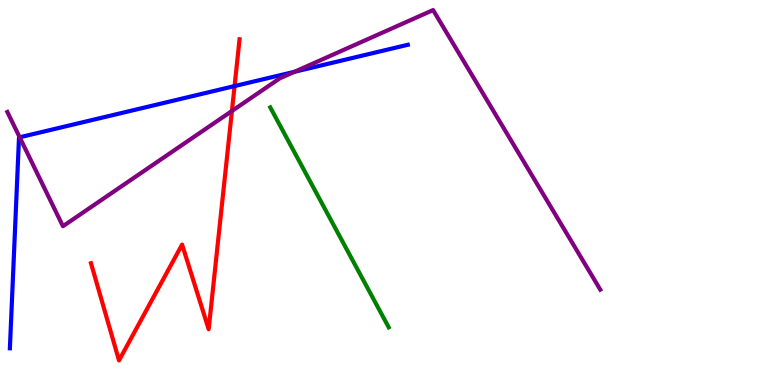[{'lines': ['blue', 'red'], 'intersections': [{'x': 3.03, 'y': 7.76}]}, {'lines': ['green', 'red'], 'intersections': []}, {'lines': ['purple', 'red'], 'intersections': [{'x': 2.99, 'y': 7.12}]}, {'lines': ['blue', 'green'], 'intersections': []}, {'lines': ['blue', 'purple'], 'intersections': [{'x': 0.254, 'y': 6.43}, {'x': 3.8, 'y': 8.14}]}, {'lines': ['green', 'purple'], 'intersections': []}]